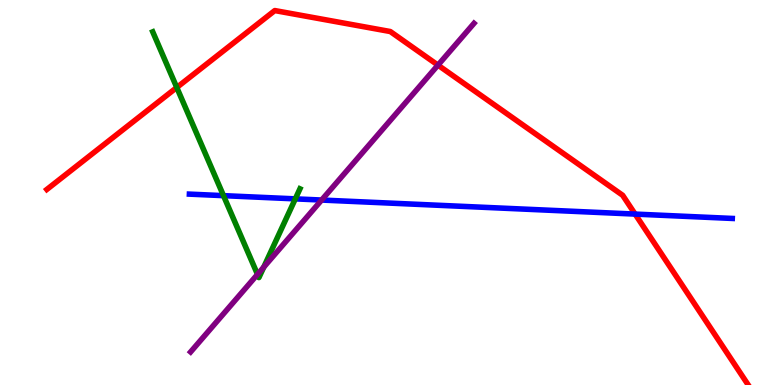[{'lines': ['blue', 'red'], 'intersections': [{'x': 8.19, 'y': 4.44}]}, {'lines': ['green', 'red'], 'intersections': [{'x': 2.28, 'y': 7.73}]}, {'lines': ['purple', 'red'], 'intersections': [{'x': 5.65, 'y': 8.31}]}, {'lines': ['blue', 'green'], 'intersections': [{'x': 2.88, 'y': 4.92}, {'x': 3.81, 'y': 4.83}]}, {'lines': ['blue', 'purple'], 'intersections': [{'x': 4.15, 'y': 4.8}]}, {'lines': ['green', 'purple'], 'intersections': [{'x': 3.32, 'y': 2.87}, {'x': 3.4, 'y': 3.06}]}]